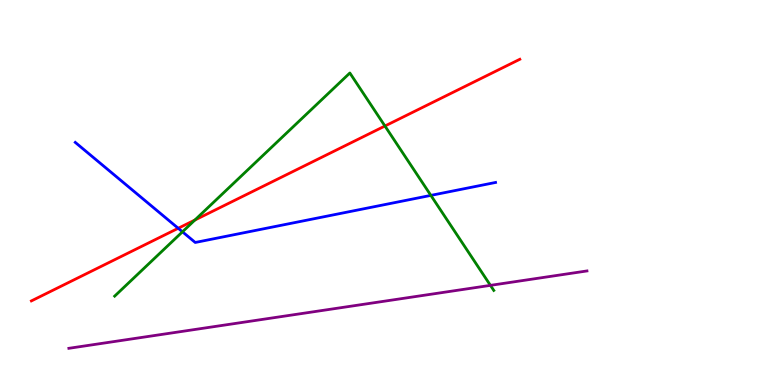[{'lines': ['blue', 'red'], 'intersections': [{'x': 2.3, 'y': 4.07}]}, {'lines': ['green', 'red'], 'intersections': [{'x': 2.51, 'y': 4.28}, {'x': 4.97, 'y': 6.73}]}, {'lines': ['purple', 'red'], 'intersections': []}, {'lines': ['blue', 'green'], 'intersections': [{'x': 2.35, 'y': 3.98}, {'x': 5.56, 'y': 4.93}]}, {'lines': ['blue', 'purple'], 'intersections': []}, {'lines': ['green', 'purple'], 'intersections': [{'x': 6.33, 'y': 2.59}]}]